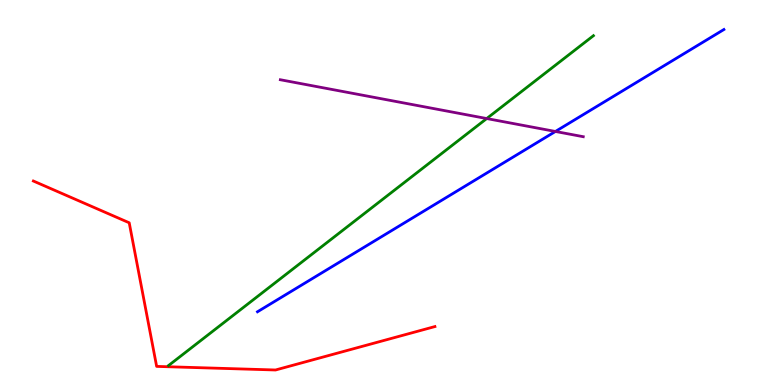[{'lines': ['blue', 'red'], 'intersections': []}, {'lines': ['green', 'red'], 'intersections': []}, {'lines': ['purple', 'red'], 'intersections': []}, {'lines': ['blue', 'green'], 'intersections': []}, {'lines': ['blue', 'purple'], 'intersections': [{'x': 7.17, 'y': 6.59}]}, {'lines': ['green', 'purple'], 'intersections': [{'x': 6.28, 'y': 6.92}]}]